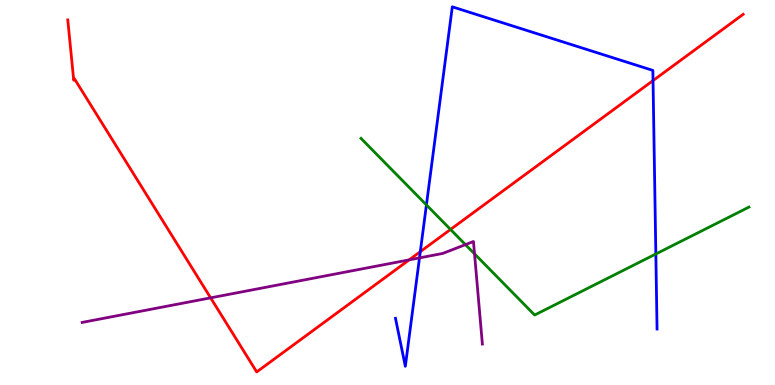[{'lines': ['blue', 'red'], 'intersections': [{'x': 5.42, 'y': 3.46}, {'x': 8.43, 'y': 7.91}]}, {'lines': ['green', 'red'], 'intersections': [{'x': 5.81, 'y': 4.04}]}, {'lines': ['purple', 'red'], 'intersections': [{'x': 2.72, 'y': 2.26}, {'x': 5.28, 'y': 3.25}]}, {'lines': ['blue', 'green'], 'intersections': [{'x': 5.5, 'y': 4.68}, {'x': 8.46, 'y': 3.4}]}, {'lines': ['blue', 'purple'], 'intersections': [{'x': 5.41, 'y': 3.3}]}, {'lines': ['green', 'purple'], 'intersections': [{'x': 6.01, 'y': 3.65}, {'x': 6.12, 'y': 3.41}]}]